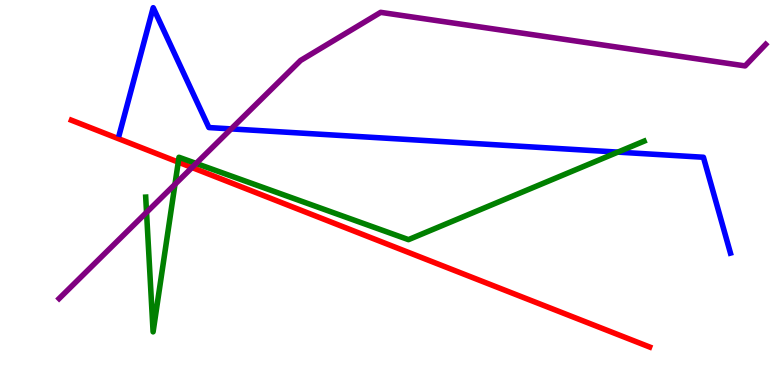[{'lines': ['blue', 'red'], 'intersections': []}, {'lines': ['green', 'red'], 'intersections': [{'x': 2.3, 'y': 5.79}]}, {'lines': ['purple', 'red'], 'intersections': [{'x': 2.48, 'y': 5.65}]}, {'lines': ['blue', 'green'], 'intersections': [{'x': 7.97, 'y': 6.05}]}, {'lines': ['blue', 'purple'], 'intersections': [{'x': 2.98, 'y': 6.65}]}, {'lines': ['green', 'purple'], 'intersections': [{'x': 1.89, 'y': 4.48}, {'x': 2.26, 'y': 5.21}, {'x': 2.53, 'y': 5.75}]}]